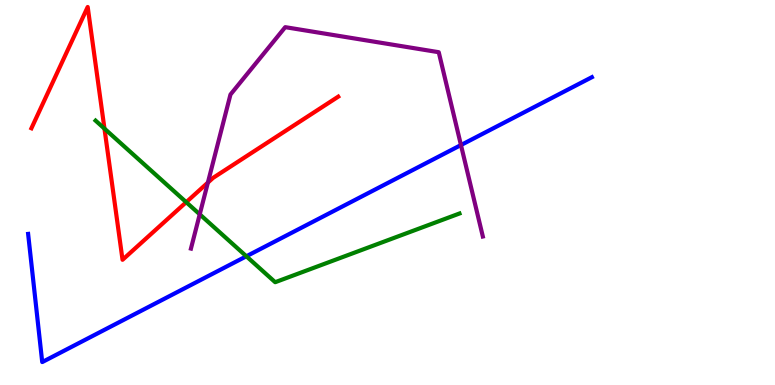[{'lines': ['blue', 'red'], 'intersections': []}, {'lines': ['green', 'red'], 'intersections': [{'x': 1.35, 'y': 6.66}, {'x': 2.4, 'y': 4.75}]}, {'lines': ['purple', 'red'], 'intersections': [{'x': 2.68, 'y': 5.26}]}, {'lines': ['blue', 'green'], 'intersections': [{'x': 3.18, 'y': 3.34}]}, {'lines': ['blue', 'purple'], 'intersections': [{'x': 5.95, 'y': 6.23}]}, {'lines': ['green', 'purple'], 'intersections': [{'x': 2.58, 'y': 4.43}]}]